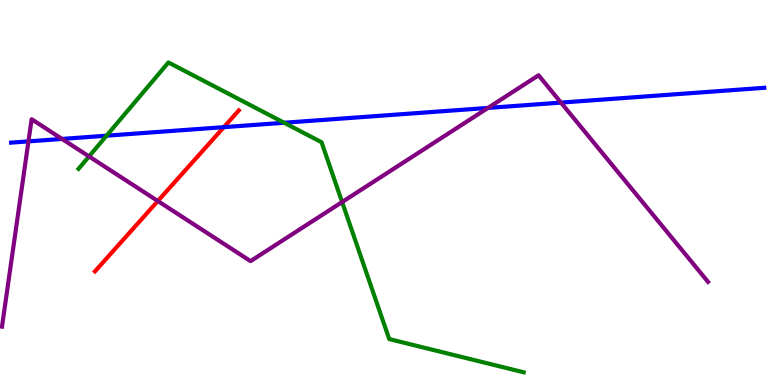[{'lines': ['blue', 'red'], 'intersections': [{'x': 2.89, 'y': 6.7}]}, {'lines': ['green', 'red'], 'intersections': []}, {'lines': ['purple', 'red'], 'intersections': [{'x': 2.04, 'y': 4.78}]}, {'lines': ['blue', 'green'], 'intersections': [{'x': 1.37, 'y': 6.48}, {'x': 3.67, 'y': 6.81}]}, {'lines': ['blue', 'purple'], 'intersections': [{'x': 0.367, 'y': 6.33}, {'x': 0.8, 'y': 6.39}, {'x': 6.3, 'y': 7.2}, {'x': 7.24, 'y': 7.34}]}, {'lines': ['green', 'purple'], 'intersections': [{'x': 1.15, 'y': 5.94}, {'x': 4.41, 'y': 4.75}]}]